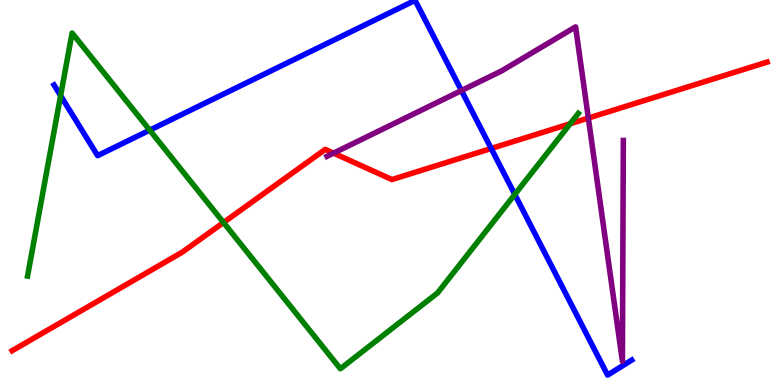[{'lines': ['blue', 'red'], 'intersections': [{'x': 6.34, 'y': 6.14}]}, {'lines': ['green', 'red'], 'intersections': [{'x': 2.88, 'y': 4.22}, {'x': 7.36, 'y': 6.79}]}, {'lines': ['purple', 'red'], 'intersections': [{'x': 4.3, 'y': 6.02}, {'x': 7.59, 'y': 6.93}]}, {'lines': ['blue', 'green'], 'intersections': [{'x': 0.782, 'y': 7.52}, {'x': 1.93, 'y': 6.62}, {'x': 6.64, 'y': 4.95}]}, {'lines': ['blue', 'purple'], 'intersections': [{'x': 5.95, 'y': 7.65}]}, {'lines': ['green', 'purple'], 'intersections': []}]